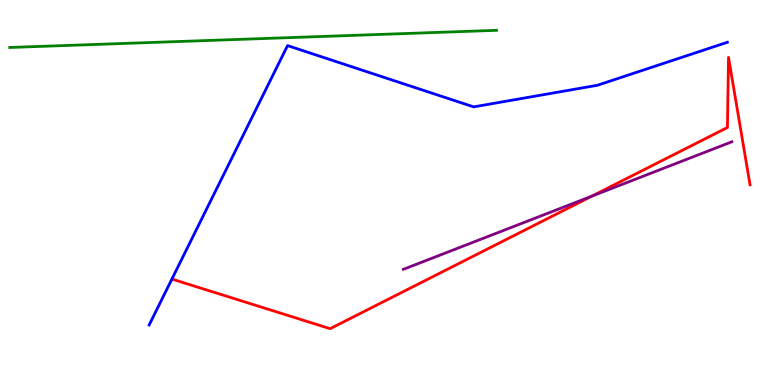[{'lines': ['blue', 'red'], 'intersections': []}, {'lines': ['green', 'red'], 'intersections': []}, {'lines': ['purple', 'red'], 'intersections': [{'x': 7.64, 'y': 4.9}]}, {'lines': ['blue', 'green'], 'intersections': []}, {'lines': ['blue', 'purple'], 'intersections': []}, {'lines': ['green', 'purple'], 'intersections': []}]